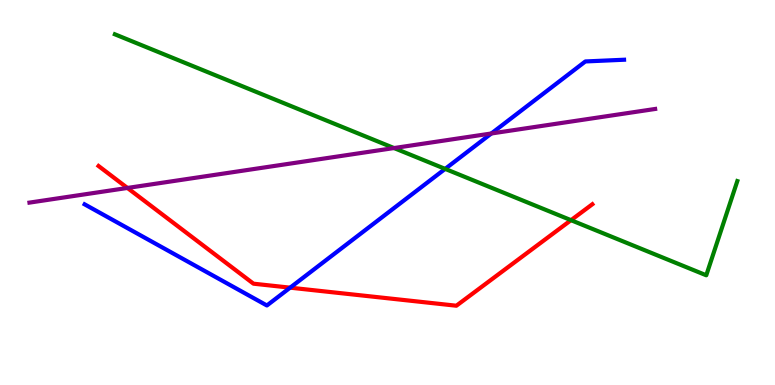[{'lines': ['blue', 'red'], 'intersections': [{'x': 3.74, 'y': 2.53}]}, {'lines': ['green', 'red'], 'intersections': [{'x': 7.37, 'y': 4.28}]}, {'lines': ['purple', 'red'], 'intersections': [{'x': 1.64, 'y': 5.12}]}, {'lines': ['blue', 'green'], 'intersections': [{'x': 5.74, 'y': 5.61}]}, {'lines': ['blue', 'purple'], 'intersections': [{'x': 6.34, 'y': 6.53}]}, {'lines': ['green', 'purple'], 'intersections': [{'x': 5.08, 'y': 6.15}]}]